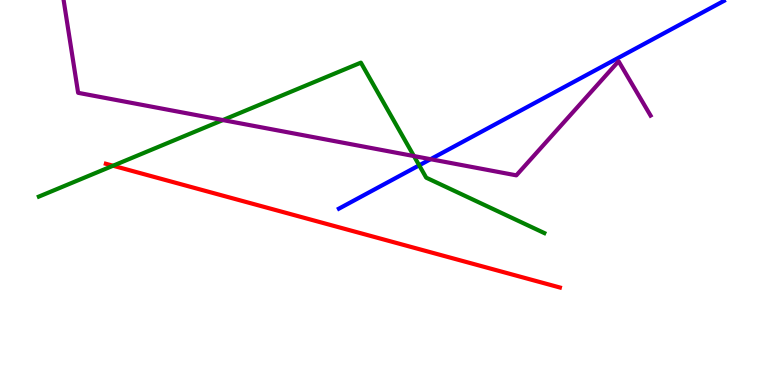[{'lines': ['blue', 'red'], 'intersections': []}, {'lines': ['green', 'red'], 'intersections': [{'x': 1.46, 'y': 5.7}]}, {'lines': ['purple', 'red'], 'intersections': []}, {'lines': ['blue', 'green'], 'intersections': [{'x': 5.41, 'y': 5.71}]}, {'lines': ['blue', 'purple'], 'intersections': [{'x': 5.56, 'y': 5.87}]}, {'lines': ['green', 'purple'], 'intersections': [{'x': 2.88, 'y': 6.88}, {'x': 5.34, 'y': 5.95}]}]